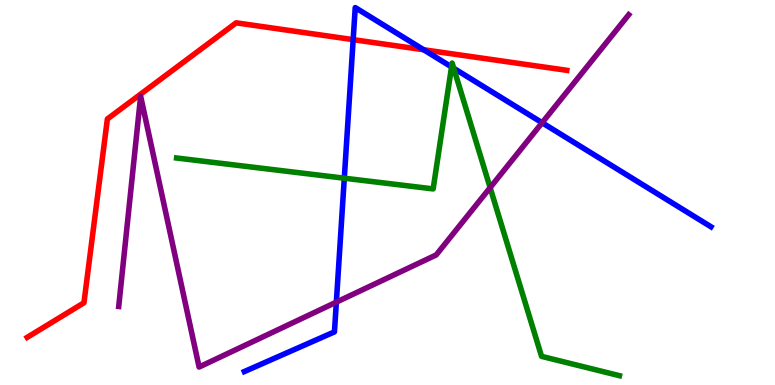[{'lines': ['blue', 'red'], 'intersections': [{'x': 4.56, 'y': 8.97}, {'x': 5.47, 'y': 8.71}]}, {'lines': ['green', 'red'], 'intersections': []}, {'lines': ['purple', 'red'], 'intersections': []}, {'lines': ['blue', 'green'], 'intersections': [{'x': 4.44, 'y': 5.37}, {'x': 5.83, 'y': 8.26}, {'x': 5.85, 'y': 8.23}]}, {'lines': ['blue', 'purple'], 'intersections': [{'x': 4.34, 'y': 2.15}, {'x': 7.0, 'y': 6.81}]}, {'lines': ['green', 'purple'], 'intersections': [{'x': 6.32, 'y': 5.13}]}]